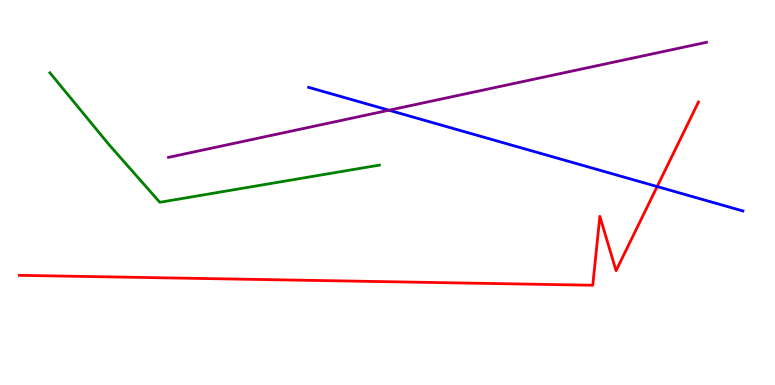[{'lines': ['blue', 'red'], 'intersections': [{'x': 8.48, 'y': 5.15}]}, {'lines': ['green', 'red'], 'intersections': []}, {'lines': ['purple', 'red'], 'intersections': []}, {'lines': ['blue', 'green'], 'intersections': []}, {'lines': ['blue', 'purple'], 'intersections': [{'x': 5.02, 'y': 7.14}]}, {'lines': ['green', 'purple'], 'intersections': []}]